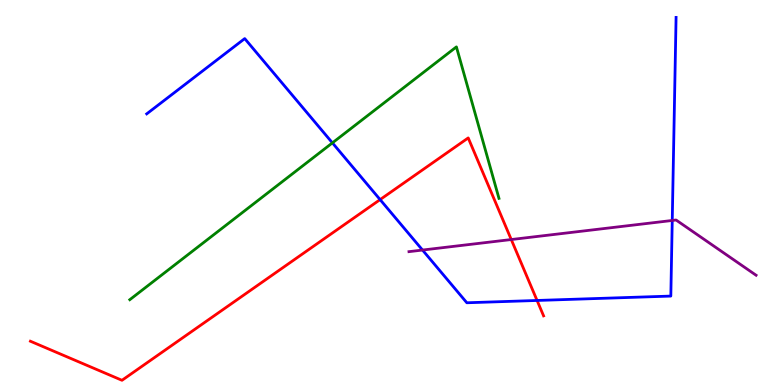[{'lines': ['blue', 'red'], 'intersections': [{'x': 4.9, 'y': 4.82}, {'x': 6.93, 'y': 2.2}]}, {'lines': ['green', 'red'], 'intersections': []}, {'lines': ['purple', 'red'], 'intersections': [{'x': 6.6, 'y': 3.78}]}, {'lines': ['blue', 'green'], 'intersections': [{'x': 4.29, 'y': 6.29}]}, {'lines': ['blue', 'purple'], 'intersections': [{'x': 5.45, 'y': 3.51}, {'x': 8.67, 'y': 4.27}]}, {'lines': ['green', 'purple'], 'intersections': []}]